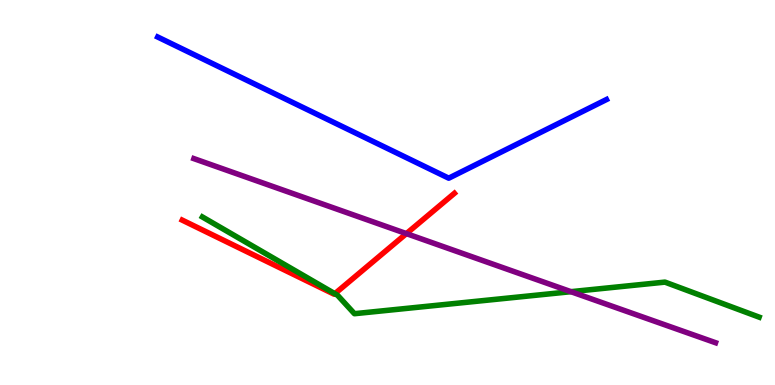[{'lines': ['blue', 'red'], 'intersections': []}, {'lines': ['green', 'red'], 'intersections': [{'x': 4.32, 'y': 2.37}]}, {'lines': ['purple', 'red'], 'intersections': [{'x': 5.24, 'y': 3.93}]}, {'lines': ['blue', 'green'], 'intersections': []}, {'lines': ['blue', 'purple'], 'intersections': []}, {'lines': ['green', 'purple'], 'intersections': [{'x': 7.37, 'y': 2.42}]}]